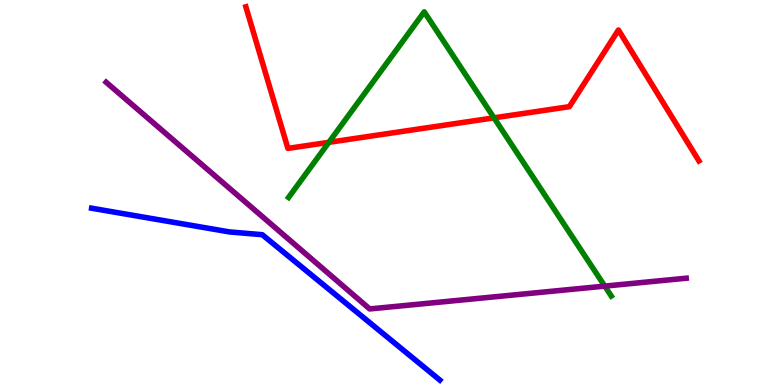[{'lines': ['blue', 'red'], 'intersections': []}, {'lines': ['green', 'red'], 'intersections': [{'x': 4.24, 'y': 6.3}, {'x': 6.37, 'y': 6.94}]}, {'lines': ['purple', 'red'], 'intersections': []}, {'lines': ['blue', 'green'], 'intersections': []}, {'lines': ['blue', 'purple'], 'intersections': []}, {'lines': ['green', 'purple'], 'intersections': [{'x': 7.8, 'y': 2.57}]}]